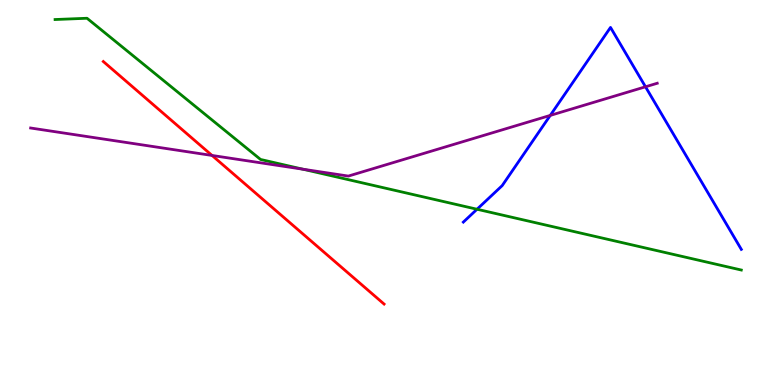[{'lines': ['blue', 'red'], 'intersections': []}, {'lines': ['green', 'red'], 'intersections': []}, {'lines': ['purple', 'red'], 'intersections': [{'x': 2.74, 'y': 5.96}]}, {'lines': ['blue', 'green'], 'intersections': [{'x': 6.16, 'y': 4.57}]}, {'lines': ['blue', 'purple'], 'intersections': [{'x': 7.1, 'y': 7.0}, {'x': 8.33, 'y': 7.75}]}, {'lines': ['green', 'purple'], 'intersections': [{'x': 3.91, 'y': 5.6}]}]